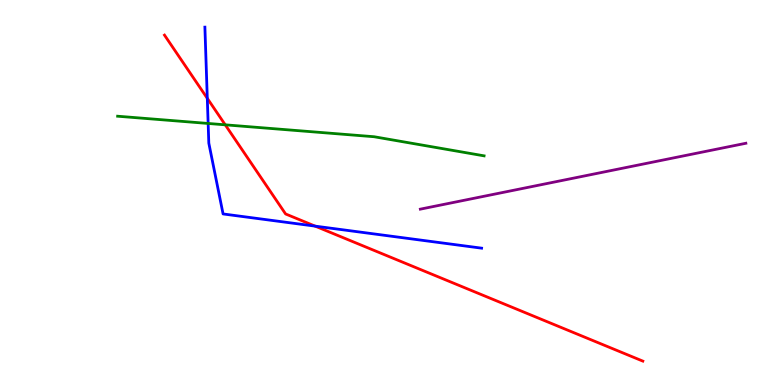[{'lines': ['blue', 'red'], 'intersections': [{'x': 2.67, 'y': 7.45}, {'x': 4.07, 'y': 4.13}]}, {'lines': ['green', 'red'], 'intersections': [{'x': 2.91, 'y': 6.76}]}, {'lines': ['purple', 'red'], 'intersections': []}, {'lines': ['blue', 'green'], 'intersections': [{'x': 2.69, 'y': 6.79}]}, {'lines': ['blue', 'purple'], 'intersections': []}, {'lines': ['green', 'purple'], 'intersections': []}]